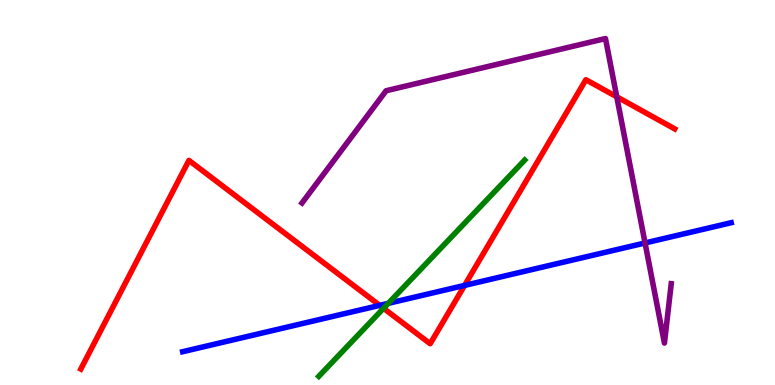[{'lines': ['blue', 'red'], 'intersections': [{'x': 4.9, 'y': 2.07}, {'x': 5.99, 'y': 2.59}]}, {'lines': ['green', 'red'], 'intersections': [{'x': 4.95, 'y': 1.99}]}, {'lines': ['purple', 'red'], 'intersections': [{'x': 7.96, 'y': 7.49}]}, {'lines': ['blue', 'green'], 'intersections': [{'x': 5.01, 'y': 2.12}]}, {'lines': ['blue', 'purple'], 'intersections': [{'x': 8.32, 'y': 3.69}]}, {'lines': ['green', 'purple'], 'intersections': []}]